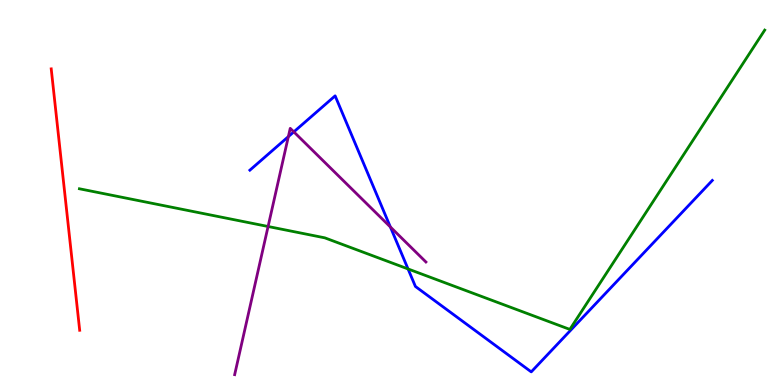[{'lines': ['blue', 'red'], 'intersections': []}, {'lines': ['green', 'red'], 'intersections': []}, {'lines': ['purple', 'red'], 'intersections': []}, {'lines': ['blue', 'green'], 'intersections': [{'x': 5.27, 'y': 3.01}]}, {'lines': ['blue', 'purple'], 'intersections': [{'x': 3.72, 'y': 6.45}, {'x': 3.79, 'y': 6.57}, {'x': 5.04, 'y': 4.1}]}, {'lines': ['green', 'purple'], 'intersections': [{'x': 3.46, 'y': 4.12}]}]